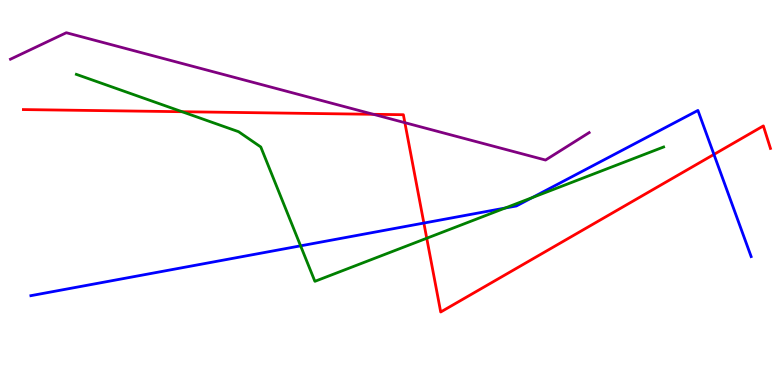[{'lines': ['blue', 'red'], 'intersections': [{'x': 5.47, 'y': 4.21}, {'x': 9.21, 'y': 5.99}]}, {'lines': ['green', 'red'], 'intersections': [{'x': 2.35, 'y': 7.1}, {'x': 5.51, 'y': 3.81}]}, {'lines': ['purple', 'red'], 'intersections': [{'x': 4.82, 'y': 7.03}, {'x': 5.22, 'y': 6.81}]}, {'lines': ['blue', 'green'], 'intersections': [{'x': 3.88, 'y': 3.61}, {'x': 6.52, 'y': 4.6}, {'x': 6.87, 'y': 4.87}]}, {'lines': ['blue', 'purple'], 'intersections': []}, {'lines': ['green', 'purple'], 'intersections': []}]